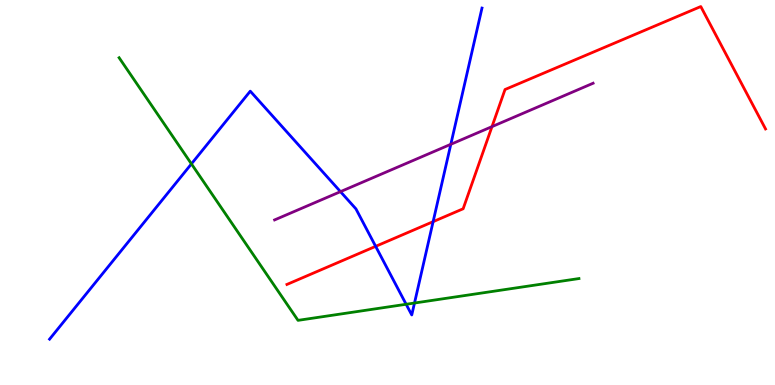[{'lines': ['blue', 'red'], 'intersections': [{'x': 4.85, 'y': 3.6}, {'x': 5.59, 'y': 4.24}]}, {'lines': ['green', 'red'], 'intersections': []}, {'lines': ['purple', 'red'], 'intersections': [{'x': 6.35, 'y': 6.71}]}, {'lines': ['blue', 'green'], 'intersections': [{'x': 2.47, 'y': 5.74}, {'x': 5.24, 'y': 2.1}, {'x': 5.35, 'y': 2.13}]}, {'lines': ['blue', 'purple'], 'intersections': [{'x': 4.39, 'y': 5.02}, {'x': 5.82, 'y': 6.25}]}, {'lines': ['green', 'purple'], 'intersections': []}]